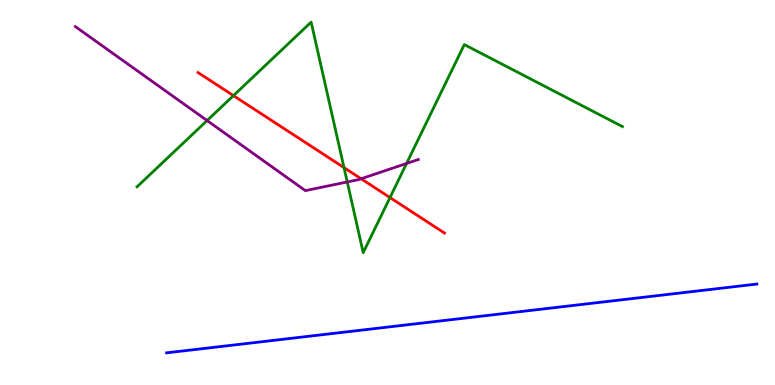[{'lines': ['blue', 'red'], 'intersections': []}, {'lines': ['green', 'red'], 'intersections': [{'x': 3.01, 'y': 7.52}, {'x': 4.44, 'y': 5.65}, {'x': 5.03, 'y': 4.87}]}, {'lines': ['purple', 'red'], 'intersections': [{'x': 4.66, 'y': 5.36}]}, {'lines': ['blue', 'green'], 'intersections': []}, {'lines': ['blue', 'purple'], 'intersections': []}, {'lines': ['green', 'purple'], 'intersections': [{'x': 2.67, 'y': 6.87}, {'x': 4.48, 'y': 5.27}, {'x': 5.25, 'y': 5.75}]}]